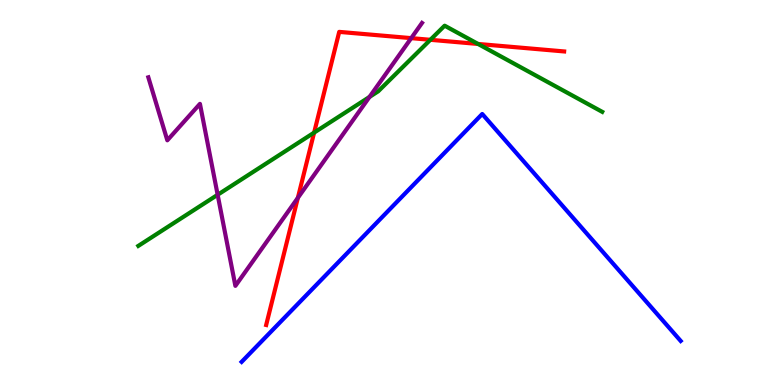[{'lines': ['blue', 'red'], 'intersections': []}, {'lines': ['green', 'red'], 'intersections': [{'x': 4.05, 'y': 6.56}, {'x': 5.55, 'y': 8.97}, {'x': 6.17, 'y': 8.86}]}, {'lines': ['purple', 'red'], 'intersections': [{'x': 3.84, 'y': 4.86}, {'x': 5.31, 'y': 9.01}]}, {'lines': ['blue', 'green'], 'intersections': []}, {'lines': ['blue', 'purple'], 'intersections': []}, {'lines': ['green', 'purple'], 'intersections': [{'x': 2.81, 'y': 4.94}, {'x': 4.77, 'y': 7.48}]}]